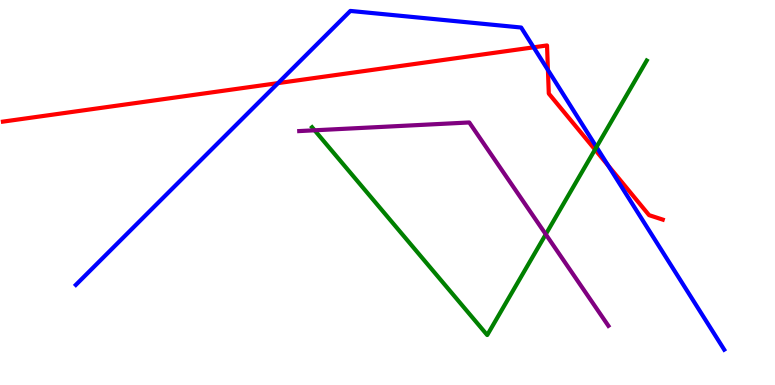[{'lines': ['blue', 'red'], 'intersections': [{'x': 3.59, 'y': 7.84}, {'x': 6.89, 'y': 8.77}, {'x': 7.07, 'y': 8.18}, {'x': 7.85, 'y': 5.7}]}, {'lines': ['green', 'red'], 'intersections': [{'x': 7.68, 'y': 6.11}]}, {'lines': ['purple', 'red'], 'intersections': []}, {'lines': ['blue', 'green'], 'intersections': [{'x': 7.7, 'y': 6.18}]}, {'lines': ['blue', 'purple'], 'intersections': []}, {'lines': ['green', 'purple'], 'intersections': [{'x': 4.06, 'y': 6.62}, {'x': 7.04, 'y': 3.91}]}]